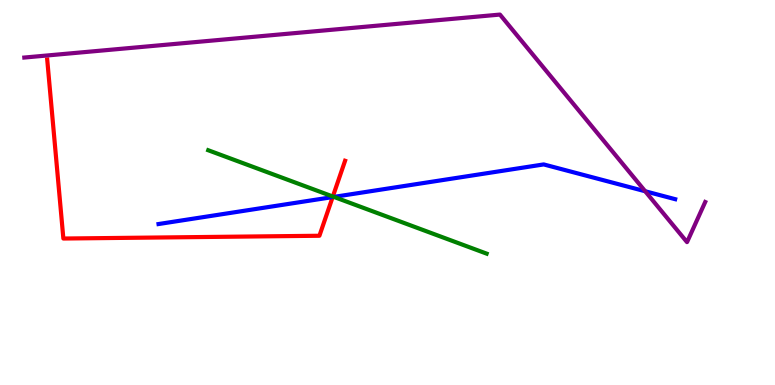[{'lines': ['blue', 'red'], 'intersections': [{'x': 4.29, 'y': 4.88}]}, {'lines': ['green', 'red'], 'intersections': [{'x': 4.29, 'y': 4.9}]}, {'lines': ['purple', 'red'], 'intersections': []}, {'lines': ['blue', 'green'], 'intersections': [{'x': 4.31, 'y': 4.89}]}, {'lines': ['blue', 'purple'], 'intersections': [{'x': 8.32, 'y': 5.03}]}, {'lines': ['green', 'purple'], 'intersections': []}]